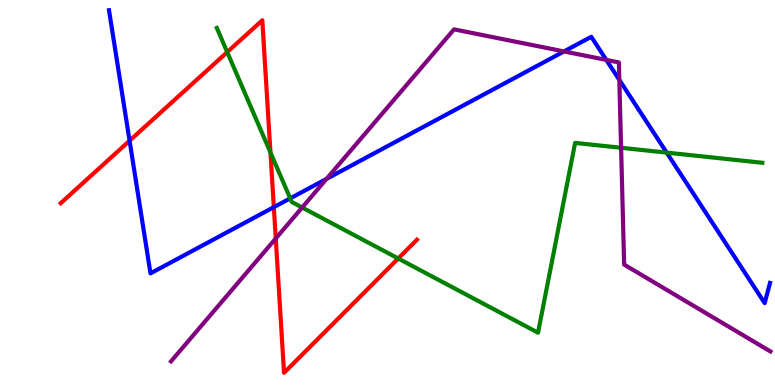[{'lines': ['blue', 'red'], 'intersections': [{'x': 1.67, 'y': 6.35}, {'x': 3.53, 'y': 4.62}]}, {'lines': ['green', 'red'], 'intersections': [{'x': 2.93, 'y': 8.65}, {'x': 3.49, 'y': 6.04}, {'x': 5.14, 'y': 3.29}]}, {'lines': ['purple', 'red'], 'intersections': [{'x': 3.56, 'y': 3.81}]}, {'lines': ['blue', 'green'], 'intersections': [{'x': 3.74, 'y': 4.85}, {'x': 8.6, 'y': 6.04}]}, {'lines': ['blue', 'purple'], 'intersections': [{'x': 4.21, 'y': 5.35}, {'x': 7.28, 'y': 8.66}, {'x': 7.82, 'y': 8.44}, {'x': 7.99, 'y': 7.93}]}, {'lines': ['green', 'purple'], 'intersections': [{'x': 3.9, 'y': 4.61}, {'x': 8.01, 'y': 6.16}]}]